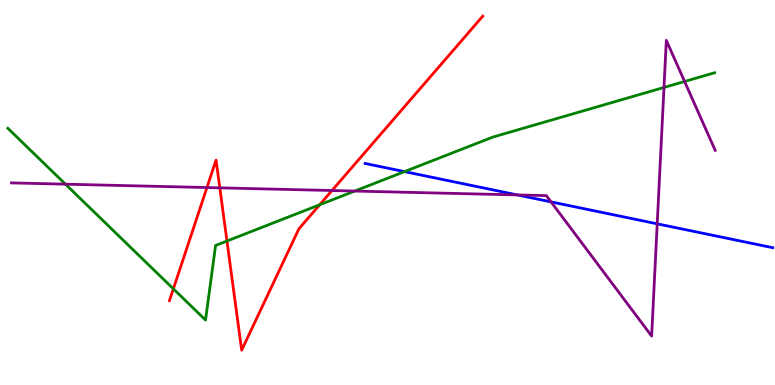[{'lines': ['blue', 'red'], 'intersections': []}, {'lines': ['green', 'red'], 'intersections': [{'x': 2.24, 'y': 2.5}, {'x': 2.93, 'y': 3.74}, {'x': 4.12, 'y': 4.68}]}, {'lines': ['purple', 'red'], 'intersections': [{'x': 2.67, 'y': 5.13}, {'x': 2.84, 'y': 5.12}, {'x': 4.28, 'y': 5.05}]}, {'lines': ['blue', 'green'], 'intersections': [{'x': 5.22, 'y': 5.54}]}, {'lines': ['blue', 'purple'], 'intersections': [{'x': 6.68, 'y': 4.94}, {'x': 7.11, 'y': 4.76}, {'x': 8.48, 'y': 4.19}]}, {'lines': ['green', 'purple'], 'intersections': [{'x': 0.845, 'y': 5.22}, {'x': 4.58, 'y': 5.04}, {'x': 8.57, 'y': 7.73}, {'x': 8.83, 'y': 7.88}]}]